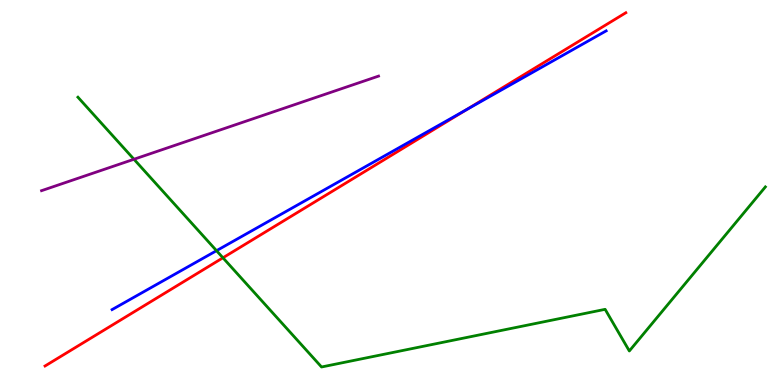[{'lines': ['blue', 'red'], 'intersections': [{'x': 6.02, 'y': 7.15}]}, {'lines': ['green', 'red'], 'intersections': [{'x': 2.88, 'y': 3.3}]}, {'lines': ['purple', 'red'], 'intersections': []}, {'lines': ['blue', 'green'], 'intersections': [{'x': 2.79, 'y': 3.49}]}, {'lines': ['blue', 'purple'], 'intersections': []}, {'lines': ['green', 'purple'], 'intersections': [{'x': 1.73, 'y': 5.86}]}]